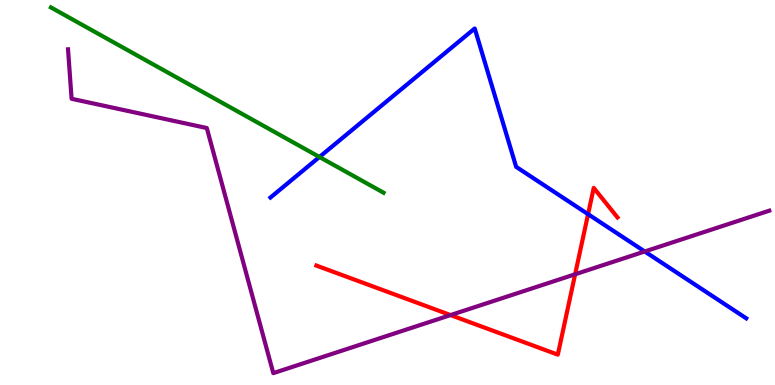[{'lines': ['blue', 'red'], 'intersections': [{'x': 7.59, 'y': 4.44}]}, {'lines': ['green', 'red'], 'intersections': []}, {'lines': ['purple', 'red'], 'intersections': [{'x': 5.81, 'y': 1.82}, {'x': 7.42, 'y': 2.88}]}, {'lines': ['blue', 'green'], 'intersections': [{'x': 4.12, 'y': 5.92}]}, {'lines': ['blue', 'purple'], 'intersections': [{'x': 8.32, 'y': 3.47}]}, {'lines': ['green', 'purple'], 'intersections': []}]